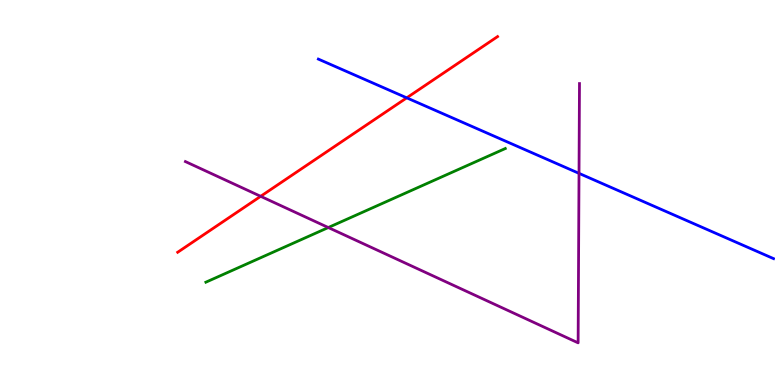[{'lines': ['blue', 'red'], 'intersections': [{'x': 5.25, 'y': 7.46}]}, {'lines': ['green', 'red'], 'intersections': []}, {'lines': ['purple', 'red'], 'intersections': [{'x': 3.36, 'y': 4.9}]}, {'lines': ['blue', 'green'], 'intersections': []}, {'lines': ['blue', 'purple'], 'intersections': [{'x': 7.47, 'y': 5.5}]}, {'lines': ['green', 'purple'], 'intersections': [{'x': 4.24, 'y': 4.09}]}]